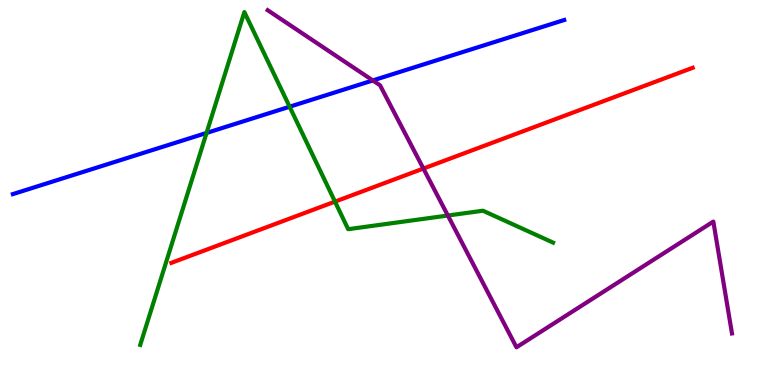[{'lines': ['blue', 'red'], 'intersections': []}, {'lines': ['green', 'red'], 'intersections': [{'x': 4.32, 'y': 4.76}]}, {'lines': ['purple', 'red'], 'intersections': [{'x': 5.46, 'y': 5.62}]}, {'lines': ['blue', 'green'], 'intersections': [{'x': 2.67, 'y': 6.55}, {'x': 3.74, 'y': 7.23}]}, {'lines': ['blue', 'purple'], 'intersections': [{'x': 4.81, 'y': 7.91}]}, {'lines': ['green', 'purple'], 'intersections': [{'x': 5.78, 'y': 4.4}]}]